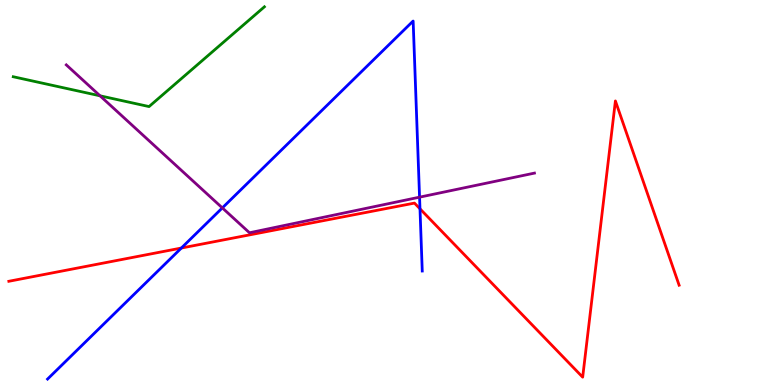[{'lines': ['blue', 'red'], 'intersections': [{'x': 2.34, 'y': 3.56}, {'x': 5.42, 'y': 4.58}]}, {'lines': ['green', 'red'], 'intersections': []}, {'lines': ['purple', 'red'], 'intersections': []}, {'lines': ['blue', 'green'], 'intersections': []}, {'lines': ['blue', 'purple'], 'intersections': [{'x': 2.87, 'y': 4.6}, {'x': 5.41, 'y': 4.88}]}, {'lines': ['green', 'purple'], 'intersections': [{'x': 1.29, 'y': 7.51}]}]